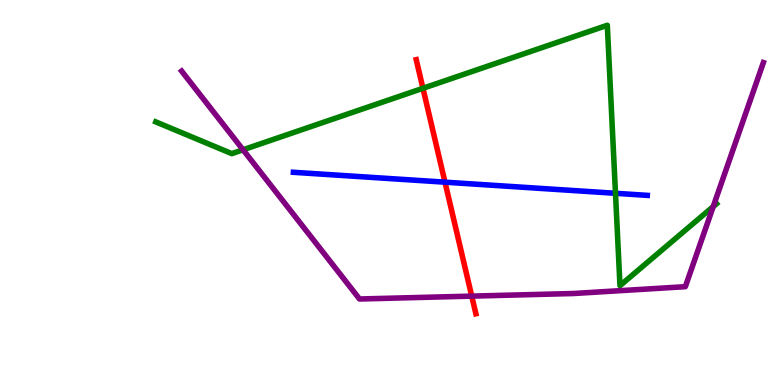[{'lines': ['blue', 'red'], 'intersections': [{'x': 5.74, 'y': 5.27}]}, {'lines': ['green', 'red'], 'intersections': [{'x': 5.46, 'y': 7.71}]}, {'lines': ['purple', 'red'], 'intersections': [{'x': 6.09, 'y': 2.31}]}, {'lines': ['blue', 'green'], 'intersections': [{'x': 7.94, 'y': 4.98}]}, {'lines': ['blue', 'purple'], 'intersections': []}, {'lines': ['green', 'purple'], 'intersections': [{'x': 3.14, 'y': 6.11}, {'x': 9.2, 'y': 4.64}]}]